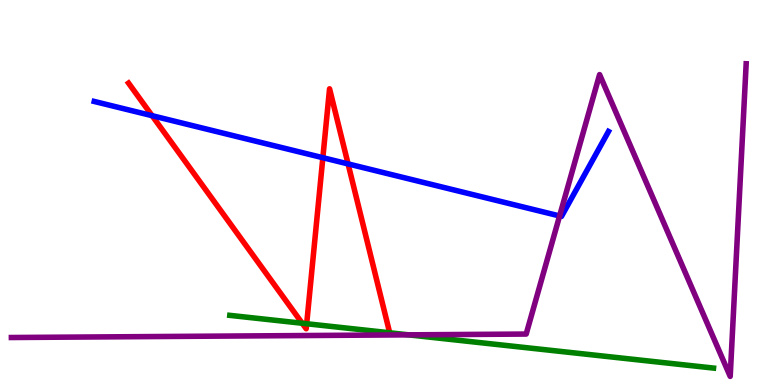[{'lines': ['blue', 'red'], 'intersections': [{'x': 1.96, 'y': 7.0}, {'x': 4.17, 'y': 5.9}, {'x': 4.49, 'y': 5.74}]}, {'lines': ['green', 'red'], 'intersections': [{'x': 3.9, 'y': 1.6}, {'x': 3.96, 'y': 1.59}]}, {'lines': ['purple', 'red'], 'intersections': []}, {'lines': ['blue', 'green'], 'intersections': []}, {'lines': ['blue', 'purple'], 'intersections': [{'x': 7.22, 'y': 4.39}]}, {'lines': ['green', 'purple'], 'intersections': [{'x': 5.27, 'y': 1.3}]}]